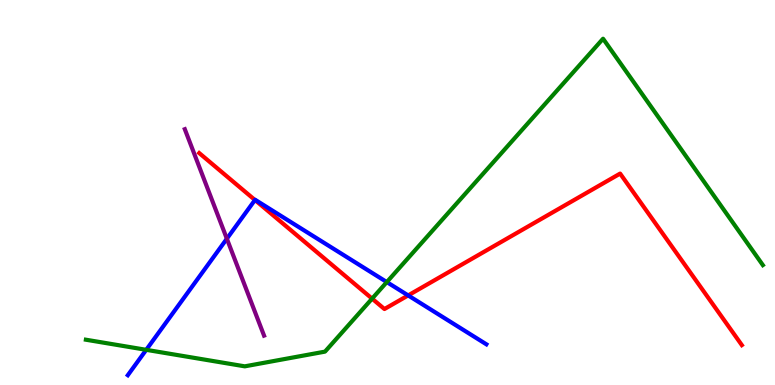[{'lines': ['blue', 'red'], 'intersections': [{'x': 3.29, 'y': 4.81}, {'x': 5.27, 'y': 2.33}]}, {'lines': ['green', 'red'], 'intersections': [{'x': 4.8, 'y': 2.24}]}, {'lines': ['purple', 'red'], 'intersections': []}, {'lines': ['blue', 'green'], 'intersections': [{'x': 1.89, 'y': 0.914}, {'x': 4.99, 'y': 2.67}]}, {'lines': ['blue', 'purple'], 'intersections': [{'x': 2.93, 'y': 3.8}]}, {'lines': ['green', 'purple'], 'intersections': []}]